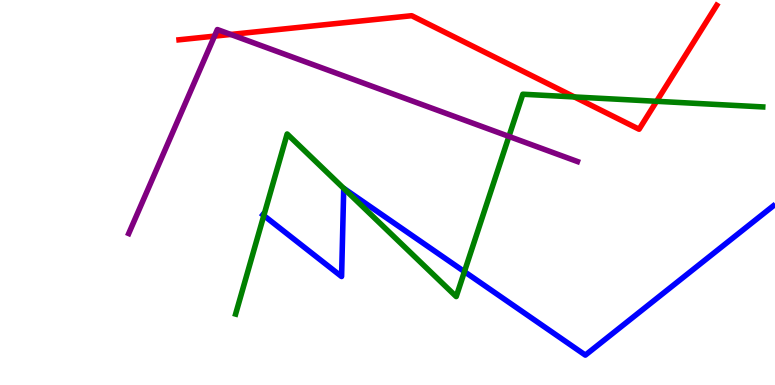[{'lines': ['blue', 'red'], 'intersections': []}, {'lines': ['green', 'red'], 'intersections': [{'x': 7.41, 'y': 7.48}, {'x': 8.47, 'y': 7.37}]}, {'lines': ['purple', 'red'], 'intersections': [{'x': 2.77, 'y': 9.06}, {'x': 2.98, 'y': 9.11}]}, {'lines': ['blue', 'green'], 'intersections': [{'x': 3.4, 'y': 4.4}, {'x': 4.44, 'y': 5.11}, {'x': 5.99, 'y': 2.94}]}, {'lines': ['blue', 'purple'], 'intersections': []}, {'lines': ['green', 'purple'], 'intersections': [{'x': 6.57, 'y': 6.46}]}]